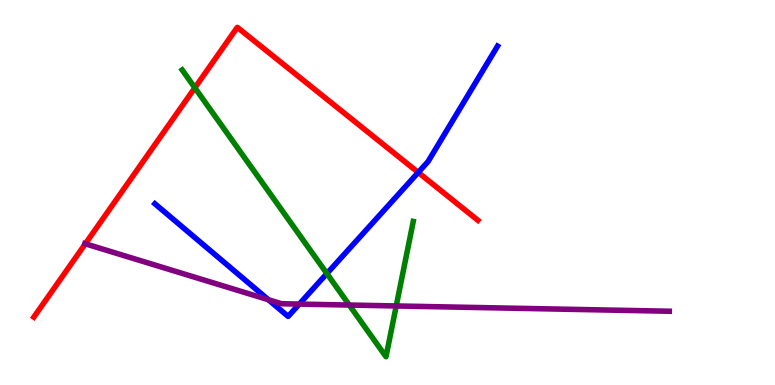[{'lines': ['blue', 'red'], 'intersections': [{'x': 5.4, 'y': 5.52}]}, {'lines': ['green', 'red'], 'intersections': [{'x': 2.51, 'y': 7.72}]}, {'lines': ['purple', 'red'], 'intersections': [{'x': 1.1, 'y': 3.67}]}, {'lines': ['blue', 'green'], 'intersections': [{'x': 4.22, 'y': 2.89}]}, {'lines': ['blue', 'purple'], 'intersections': [{'x': 3.46, 'y': 2.22}, {'x': 3.86, 'y': 2.1}]}, {'lines': ['green', 'purple'], 'intersections': [{'x': 4.51, 'y': 2.08}, {'x': 5.11, 'y': 2.05}]}]